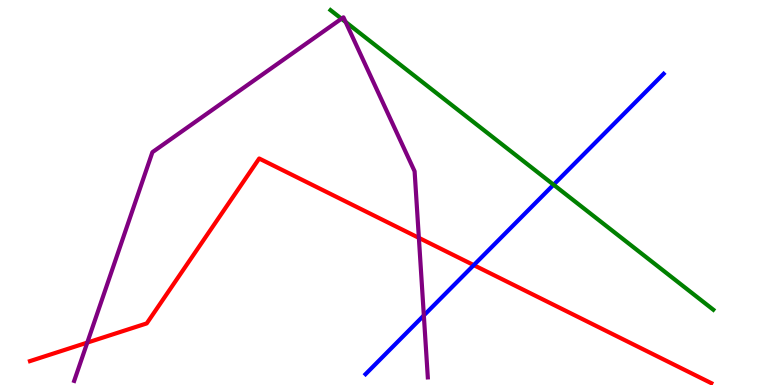[{'lines': ['blue', 'red'], 'intersections': [{'x': 6.11, 'y': 3.11}]}, {'lines': ['green', 'red'], 'intersections': []}, {'lines': ['purple', 'red'], 'intersections': [{'x': 1.13, 'y': 1.1}, {'x': 5.4, 'y': 3.82}]}, {'lines': ['blue', 'green'], 'intersections': [{'x': 7.14, 'y': 5.2}]}, {'lines': ['blue', 'purple'], 'intersections': [{'x': 5.47, 'y': 1.81}]}, {'lines': ['green', 'purple'], 'intersections': [{'x': 4.41, 'y': 9.51}, {'x': 4.46, 'y': 9.43}]}]